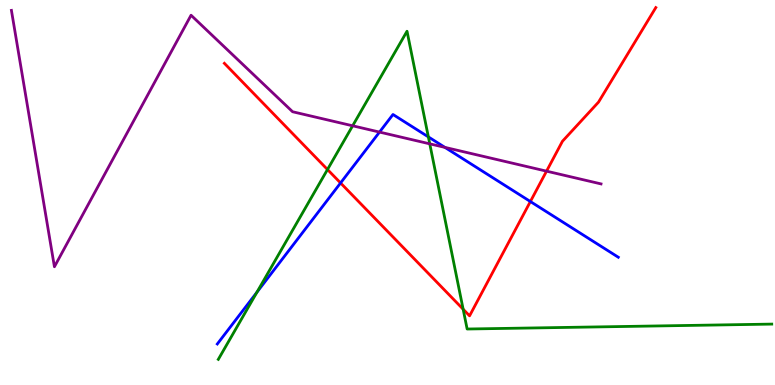[{'lines': ['blue', 'red'], 'intersections': [{'x': 4.39, 'y': 5.25}, {'x': 6.84, 'y': 4.77}]}, {'lines': ['green', 'red'], 'intersections': [{'x': 4.23, 'y': 5.6}, {'x': 5.98, 'y': 1.97}]}, {'lines': ['purple', 'red'], 'intersections': [{'x': 7.05, 'y': 5.55}]}, {'lines': ['blue', 'green'], 'intersections': [{'x': 3.32, 'y': 2.41}, {'x': 5.53, 'y': 6.44}]}, {'lines': ['blue', 'purple'], 'intersections': [{'x': 4.9, 'y': 6.57}, {'x': 5.74, 'y': 6.17}]}, {'lines': ['green', 'purple'], 'intersections': [{'x': 4.55, 'y': 6.73}, {'x': 5.55, 'y': 6.26}]}]